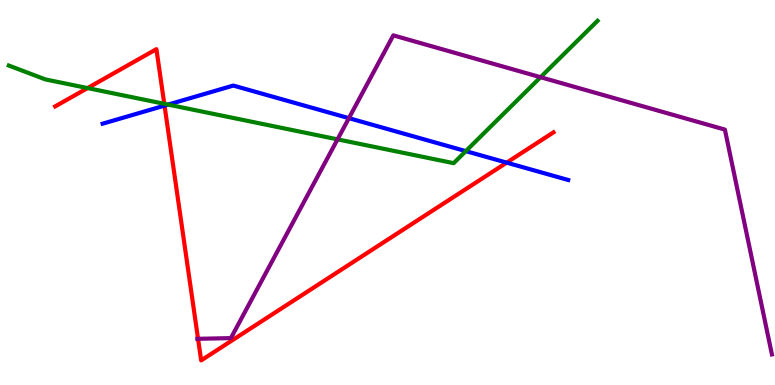[{'lines': ['blue', 'red'], 'intersections': [{'x': 2.12, 'y': 7.26}, {'x': 6.54, 'y': 5.78}]}, {'lines': ['green', 'red'], 'intersections': [{'x': 1.13, 'y': 7.71}, {'x': 2.12, 'y': 7.3}]}, {'lines': ['purple', 'red'], 'intersections': [{'x': 2.56, 'y': 1.2}]}, {'lines': ['blue', 'green'], 'intersections': [{'x': 2.17, 'y': 7.28}, {'x': 6.01, 'y': 6.07}]}, {'lines': ['blue', 'purple'], 'intersections': [{'x': 4.5, 'y': 6.93}]}, {'lines': ['green', 'purple'], 'intersections': [{'x': 4.36, 'y': 6.38}, {'x': 6.97, 'y': 7.99}]}]